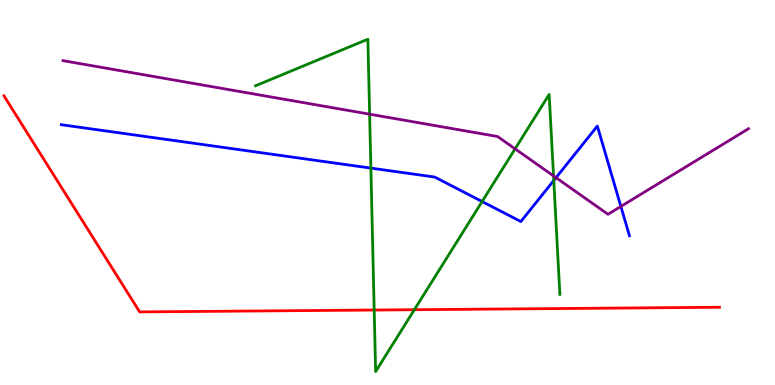[{'lines': ['blue', 'red'], 'intersections': []}, {'lines': ['green', 'red'], 'intersections': [{'x': 4.83, 'y': 1.95}, {'x': 5.35, 'y': 1.96}]}, {'lines': ['purple', 'red'], 'intersections': []}, {'lines': ['blue', 'green'], 'intersections': [{'x': 4.79, 'y': 5.63}, {'x': 6.22, 'y': 4.77}, {'x': 7.15, 'y': 5.31}]}, {'lines': ['blue', 'purple'], 'intersections': [{'x': 7.17, 'y': 5.39}, {'x': 8.01, 'y': 4.64}]}, {'lines': ['green', 'purple'], 'intersections': [{'x': 4.77, 'y': 7.03}, {'x': 6.65, 'y': 6.13}, {'x': 7.14, 'y': 5.43}]}]